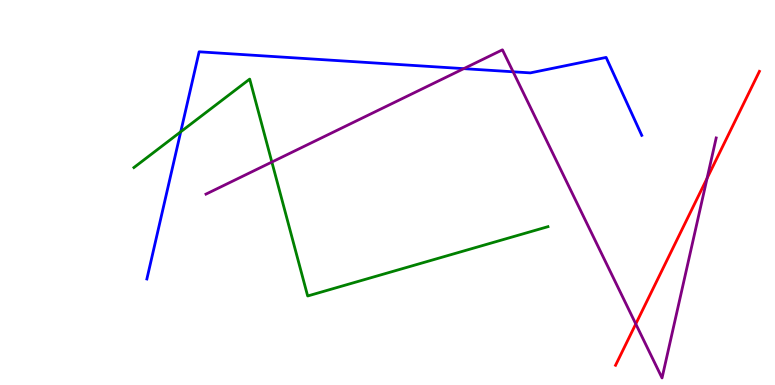[{'lines': ['blue', 'red'], 'intersections': []}, {'lines': ['green', 'red'], 'intersections': []}, {'lines': ['purple', 'red'], 'intersections': [{'x': 8.2, 'y': 1.59}, {'x': 9.12, 'y': 5.37}]}, {'lines': ['blue', 'green'], 'intersections': [{'x': 2.33, 'y': 6.58}]}, {'lines': ['blue', 'purple'], 'intersections': [{'x': 5.98, 'y': 8.22}, {'x': 6.62, 'y': 8.14}]}, {'lines': ['green', 'purple'], 'intersections': [{'x': 3.51, 'y': 5.79}]}]